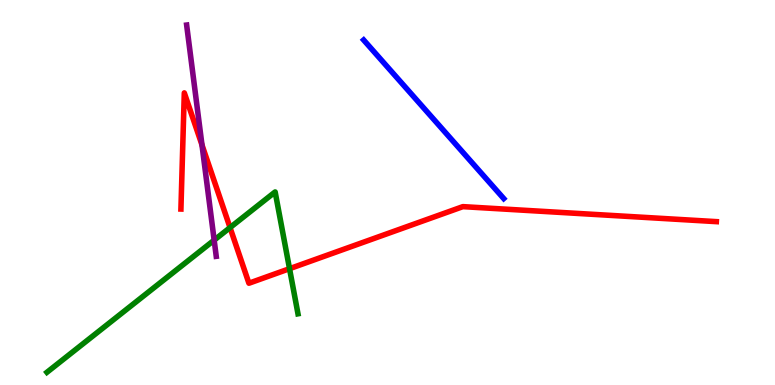[{'lines': ['blue', 'red'], 'intersections': []}, {'lines': ['green', 'red'], 'intersections': [{'x': 2.97, 'y': 4.09}, {'x': 3.74, 'y': 3.02}]}, {'lines': ['purple', 'red'], 'intersections': [{'x': 2.61, 'y': 6.23}]}, {'lines': ['blue', 'green'], 'intersections': []}, {'lines': ['blue', 'purple'], 'intersections': []}, {'lines': ['green', 'purple'], 'intersections': [{'x': 2.76, 'y': 3.76}]}]